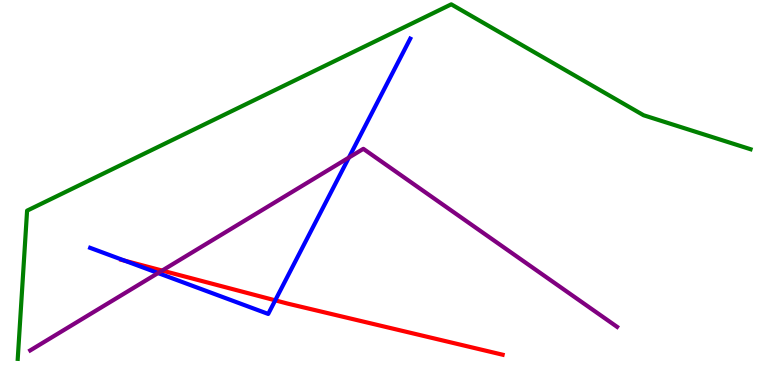[{'lines': ['blue', 'red'], 'intersections': [{'x': 1.61, 'y': 3.23}, {'x': 3.55, 'y': 2.2}]}, {'lines': ['green', 'red'], 'intersections': []}, {'lines': ['purple', 'red'], 'intersections': [{'x': 2.09, 'y': 2.97}]}, {'lines': ['blue', 'green'], 'intersections': []}, {'lines': ['blue', 'purple'], 'intersections': [{'x': 2.04, 'y': 2.91}, {'x': 4.5, 'y': 5.91}]}, {'lines': ['green', 'purple'], 'intersections': []}]